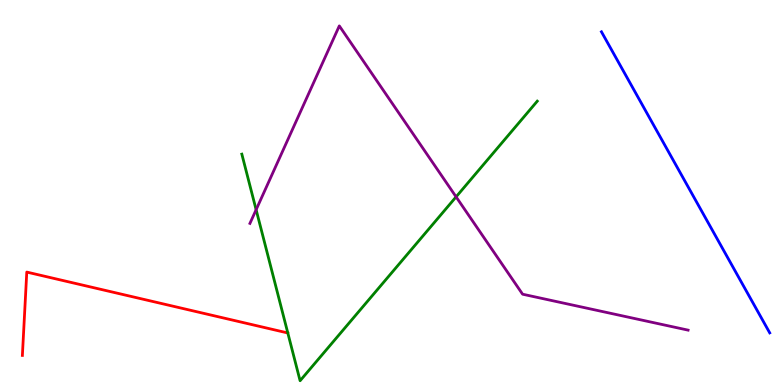[{'lines': ['blue', 'red'], 'intersections': []}, {'lines': ['green', 'red'], 'intersections': []}, {'lines': ['purple', 'red'], 'intersections': []}, {'lines': ['blue', 'green'], 'intersections': []}, {'lines': ['blue', 'purple'], 'intersections': []}, {'lines': ['green', 'purple'], 'intersections': [{'x': 3.3, 'y': 4.55}, {'x': 5.89, 'y': 4.89}]}]